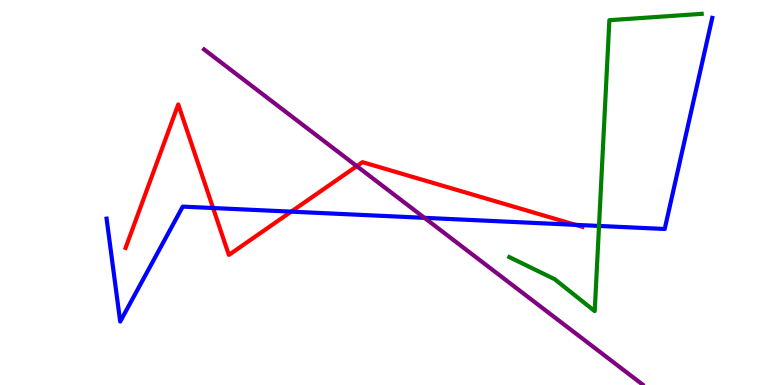[{'lines': ['blue', 'red'], 'intersections': [{'x': 2.75, 'y': 4.6}, {'x': 3.76, 'y': 4.5}, {'x': 7.43, 'y': 4.16}]}, {'lines': ['green', 'red'], 'intersections': []}, {'lines': ['purple', 'red'], 'intersections': [{'x': 4.6, 'y': 5.68}]}, {'lines': ['blue', 'green'], 'intersections': [{'x': 7.73, 'y': 4.13}]}, {'lines': ['blue', 'purple'], 'intersections': [{'x': 5.48, 'y': 4.34}]}, {'lines': ['green', 'purple'], 'intersections': []}]